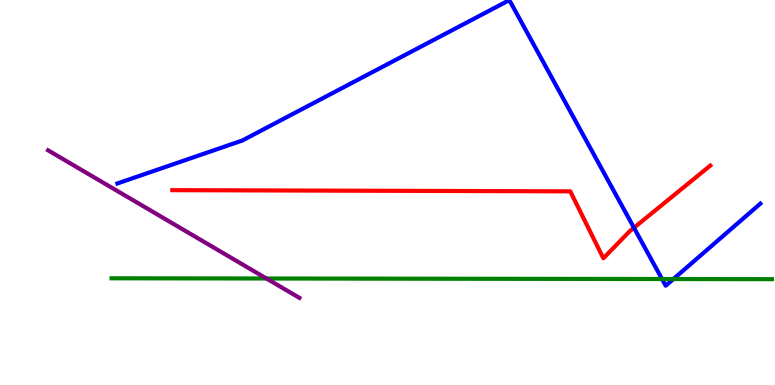[{'lines': ['blue', 'red'], 'intersections': [{'x': 8.18, 'y': 4.08}]}, {'lines': ['green', 'red'], 'intersections': []}, {'lines': ['purple', 'red'], 'intersections': []}, {'lines': ['blue', 'green'], 'intersections': [{'x': 8.54, 'y': 2.75}, {'x': 8.69, 'y': 2.75}]}, {'lines': ['blue', 'purple'], 'intersections': []}, {'lines': ['green', 'purple'], 'intersections': [{'x': 3.44, 'y': 2.77}]}]